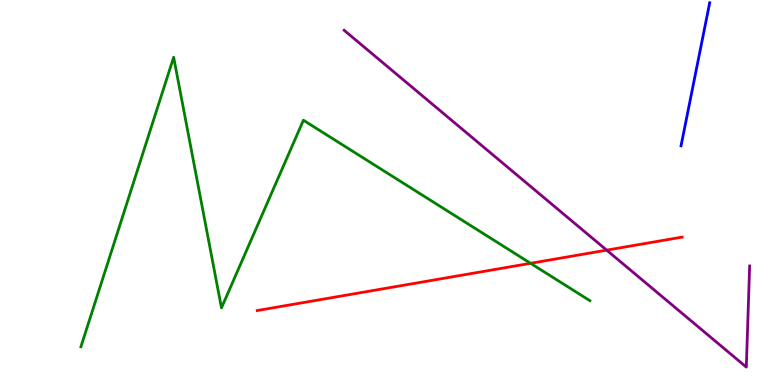[{'lines': ['blue', 'red'], 'intersections': []}, {'lines': ['green', 'red'], 'intersections': [{'x': 6.85, 'y': 3.16}]}, {'lines': ['purple', 'red'], 'intersections': [{'x': 7.83, 'y': 3.5}]}, {'lines': ['blue', 'green'], 'intersections': []}, {'lines': ['blue', 'purple'], 'intersections': []}, {'lines': ['green', 'purple'], 'intersections': []}]